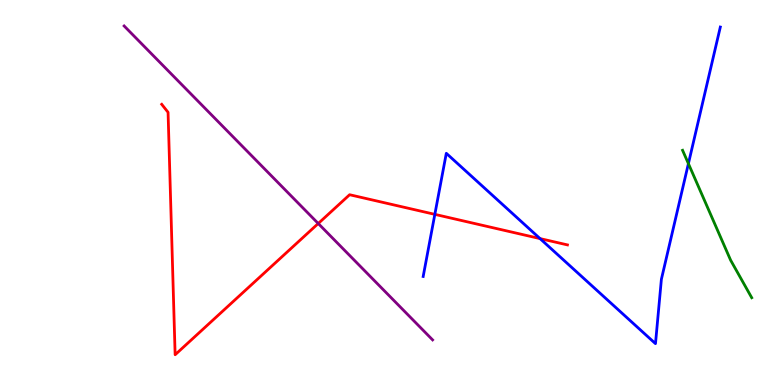[{'lines': ['blue', 'red'], 'intersections': [{'x': 5.61, 'y': 4.43}, {'x': 6.97, 'y': 3.8}]}, {'lines': ['green', 'red'], 'intersections': []}, {'lines': ['purple', 'red'], 'intersections': [{'x': 4.11, 'y': 4.19}]}, {'lines': ['blue', 'green'], 'intersections': [{'x': 8.88, 'y': 5.75}]}, {'lines': ['blue', 'purple'], 'intersections': []}, {'lines': ['green', 'purple'], 'intersections': []}]